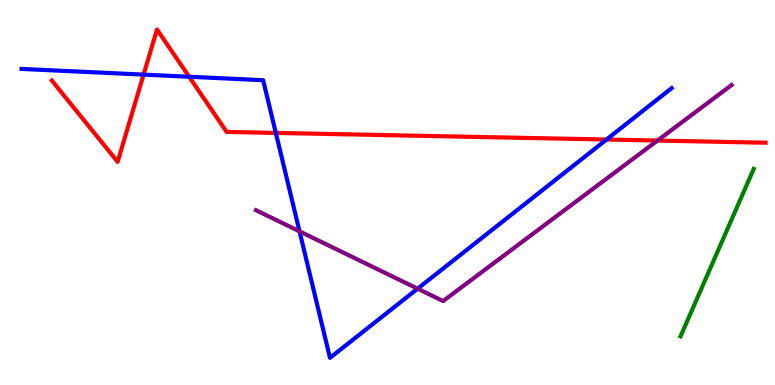[{'lines': ['blue', 'red'], 'intersections': [{'x': 1.85, 'y': 8.06}, {'x': 2.44, 'y': 8.01}, {'x': 3.56, 'y': 6.55}, {'x': 7.83, 'y': 6.38}]}, {'lines': ['green', 'red'], 'intersections': []}, {'lines': ['purple', 'red'], 'intersections': [{'x': 8.48, 'y': 6.35}]}, {'lines': ['blue', 'green'], 'intersections': []}, {'lines': ['blue', 'purple'], 'intersections': [{'x': 3.86, 'y': 3.99}, {'x': 5.39, 'y': 2.5}]}, {'lines': ['green', 'purple'], 'intersections': []}]